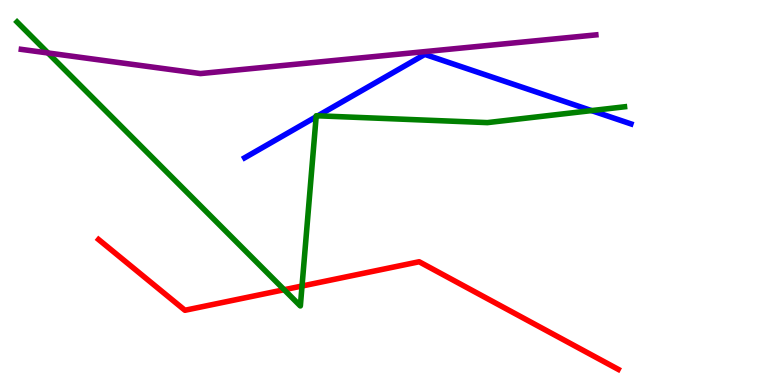[{'lines': ['blue', 'red'], 'intersections': []}, {'lines': ['green', 'red'], 'intersections': [{'x': 3.67, 'y': 2.47}, {'x': 3.9, 'y': 2.57}]}, {'lines': ['purple', 'red'], 'intersections': []}, {'lines': ['blue', 'green'], 'intersections': [{'x': 4.08, 'y': 6.97}, {'x': 4.1, 'y': 6.99}, {'x': 7.63, 'y': 7.13}]}, {'lines': ['blue', 'purple'], 'intersections': []}, {'lines': ['green', 'purple'], 'intersections': [{'x': 0.619, 'y': 8.62}]}]